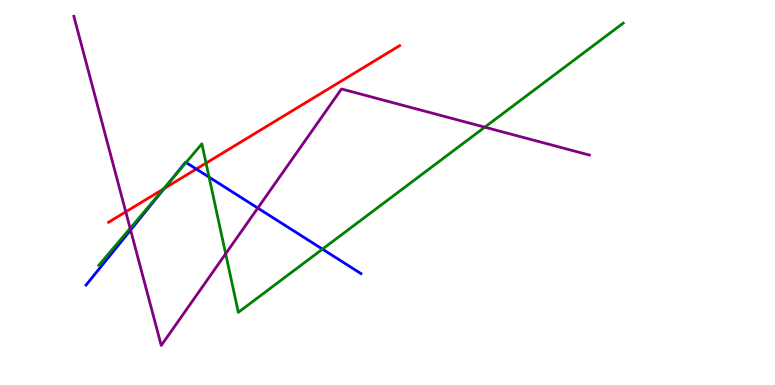[{'lines': ['blue', 'red'], 'intersections': [{'x': 2.12, 'y': 5.1}, {'x': 2.53, 'y': 5.61}]}, {'lines': ['green', 'red'], 'intersections': [{'x': 2.11, 'y': 5.1}, {'x': 2.66, 'y': 5.76}]}, {'lines': ['purple', 'red'], 'intersections': [{'x': 1.62, 'y': 4.5}]}, {'lines': ['blue', 'green'], 'intersections': [{'x': 2.19, 'y': 5.28}, {'x': 2.4, 'y': 5.78}, {'x': 2.7, 'y': 5.4}, {'x': 4.16, 'y': 3.53}]}, {'lines': ['blue', 'purple'], 'intersections': [{'x': 1.69, 'y': 4.02}, {'x': 3.33, 'y': 4.6}]}, {'lines': ['green', 'purple'], 'intersections': [{'x': 1.68, 'y': 4.07}, {'x': 2.91, 'y': 3.41}, {'x': 6.26, 'y': 6.7}]}]